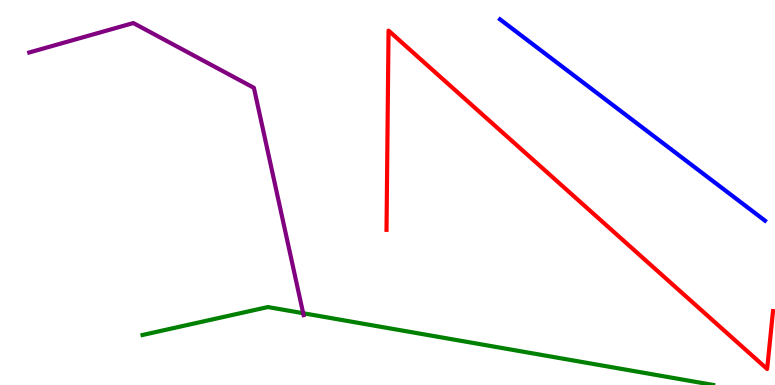[{'lines': ['blue', 'red'], 'intersections': []}, {'lines': ['green', 'red'], 'intersections': []}, {'lines': ['purple', 'red'], 'intersections': []}, {'lines': ['blue', 'green'], 'intersections': []}, {'lines': ['blue', 'purple'], 'intersections': []}, {'lines': ['green', 'purple'], 'intersections': [{'x': 3.91, 'y': 1.86}]}]